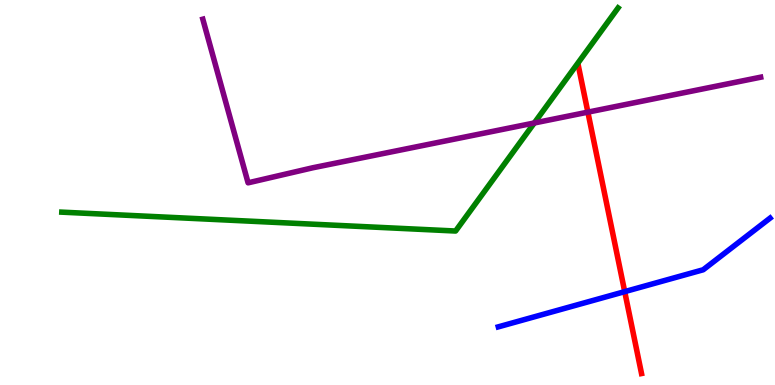[{'lines': ['blue', 'red'], 'intersections': [{'x': 8.06, 'y': 2.43}]}, {'lines': ['green', 'red'], 'intersections': []}, {'lines': ['purple', 'red'], 'intersections': [{'x': 7.59, 'y': 7.09}]}, {'lines': ['blue', 'green'], 'intersections': []}, {'lines': ['blue', 'purple'], 'intersections': []}, {'lines': ['green', 'purple'], 'intersections': [{'x': 6.89, 'y': 6.81}]}]